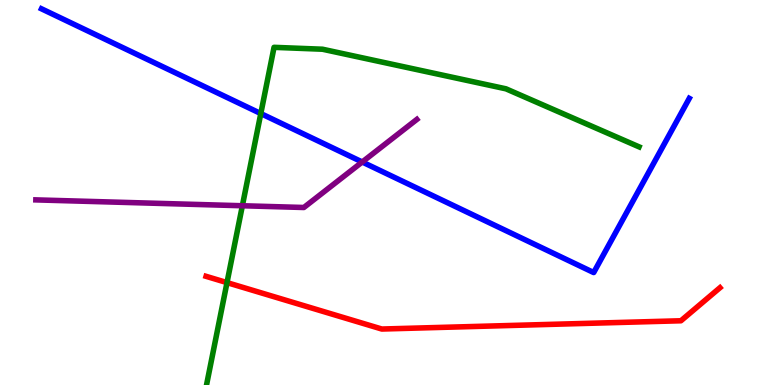[{'lines': ['blue', 'red'], 'intersections': []}, {'lines': ['green', 'red'], 'intersections': [{'x': 2.93, 'y': 2.66}]}, {'lines': ['purple', 'red'], 'intersections': []}, {'lines': ['blue', 'green'], 'intersections': [{'x': 3.37, 'y': 7.05}]}, {'lines': ['blue', 'purple'], 'intersections': [{'x': 4.67, 'y': 5.79}]}, {'lines': ['green', 'purple'], 'intersections': [{'x': 3.13, 'y': 4.66}]}]